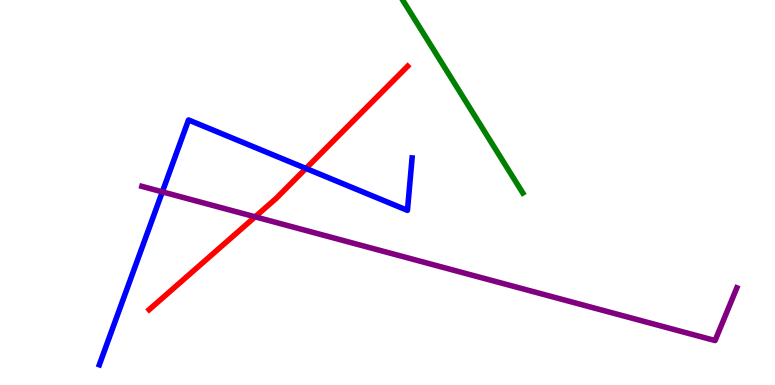[{'lines': ['blue', 'red'], 'intersections': [{'x': 3.95, 'y': 5.62}]}, {'lines': ['green', 'red'], 'intersections': []}, {'lines': ['purple', 'red'], 'intersections': [{'x': 3.29, 'y': 4.37}]}, {'lines': ['blue', 'green'], 'intersections': []}, {'lines': ['blue', 'purple'], 'intersections': [{'x': 2.09, 'y': 5.02}]}, {'lines': ['green', 'purple'], 'intersections': []}]